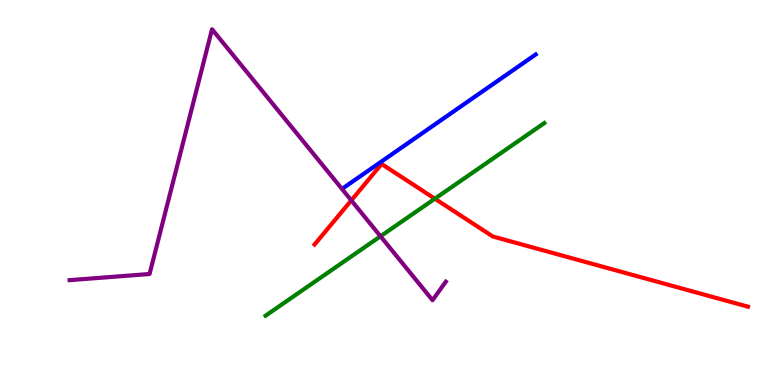[{'lines': ['blue', 'red'], 'intersections': []}, {'lines': ['green', 'red'], 'intersections': [{'x': 5.61, 'y': 4.84}]}, {'lines': ['purple', 'red'], 'intersections': [{'x': 4.53, 'y': 4.8}]}, {'lines': ['blue', 'green'], 'intersections': []}, {'lines': ['blue', 'purple'], 'intersections': []}, {'lines': ['green', 'purple'], 'intersections': [{'x': 4.91, 'y': 3.86}]}]